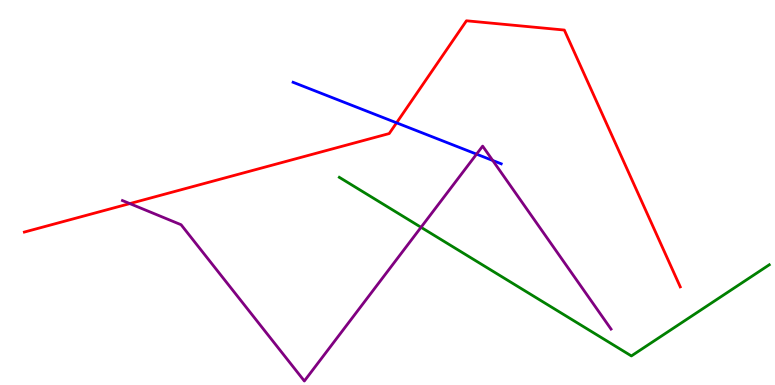[{'lines': ['blue', 'red'], 'intersections': [{'x': 5.12, 'y': 6.81}]}, {'lines': ['green', 'red'], 'intersections': []}, {'lines': ['purple', 'red'], 'intersections': [{'x': 1.67, 'y': 4.71}]}, {'lines': ['blue', 'green'], 'intersections': []}, {'lines': ['blue', 'purple'], 'intersections': [{'x': 6.15, 'y': 6.0}, {'x': 6.36, 'y': 5.83}]}, {'lines': ['green', 'purple'], 'intersections': [{'x': 5.43, 'y': 4.1}]}]